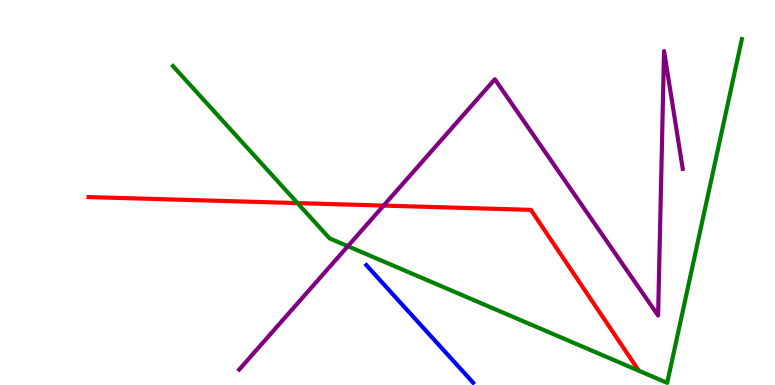[{'lines': ['blue', 'red'], 'intersections': []}, {'lines': ['green', 'red'], 'intersections': [{'x': 3.84, 'y': 4.72}]}, {'lines': ['purple', 'red'], 'intersections': [{'x': 4.95, 'y': 4.66}]}, {'lines': ['blue', 'green'], 'intersections': []}, {'lines': ['blue', 'purple'], 'intersections': []}, {'lines': ['green', 'purple'], 'intersections': [{'x': 4.49, 'y': 3.61}]}]